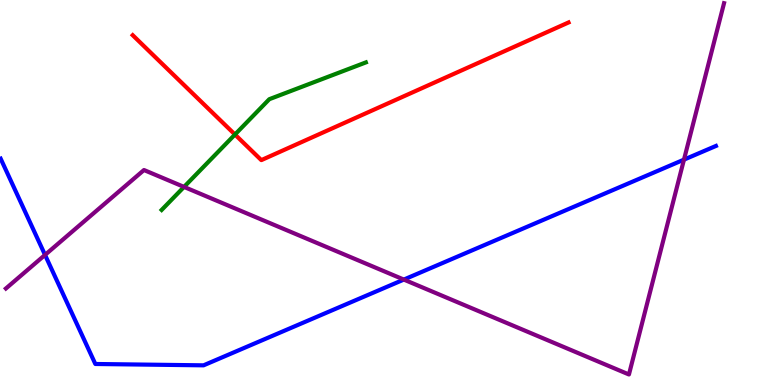[{'lines': ['blue', 'red'], 'intersections': []}, {'lines': ['green', 'red'], 'intersections': [{'x': 3.03, 'y': 6.51}]}, {'lines': ['purple', 'red'], 'intersections': []}, {'lines': ['blue', 'green'], 'intersections': []}, {'lines': ['blue', 'purple'], 'intersections': [{'x': 0.581, 'y': 3.38}, {'x': 5.21, 'y': 2.74}, {'x': 8.83, 'y': 5.85}]}, {'lines': ['green', 'purple'], 'intersections': [{'x': 2.37, 'y': 5.15}]}]